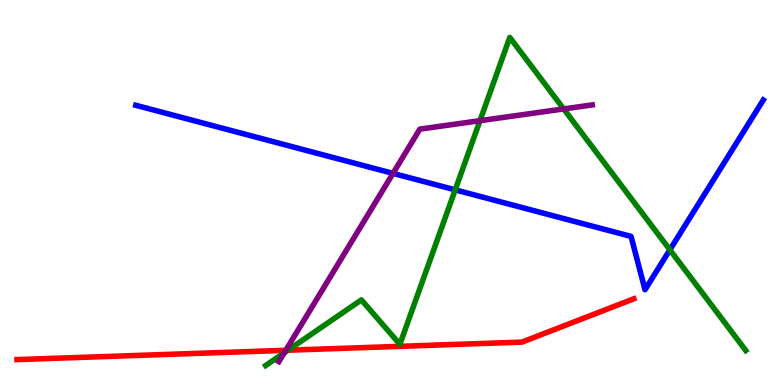[{'lines': ['blue', 'red'], 'intersections': []}, {'lines': ['green', 'red'], 'intersections': [{'x': 3.72, 'y': 0.903}]}, {'lines': ['purple', 'red'], 'intersections': [{'x': 3.69, 'y': 0.901}]}, {'lines': ['blue', 'green'], 'intersections': [{'x': 5.87, 'y': 5.07}, {'x': 8.64, 'y': 3.51}]}, {'lines': ['blue', 'purple'], 'intersections': [{'x': 5.07, 'y': 5.5}]}, {'lines': ['green', 'purple'], 'intersections': [{'x': 3.67, 'y': 0.838}, {'x': 6.19, 'y': 6.87}, {'x': 7.27, 'y': 7.17}]}]